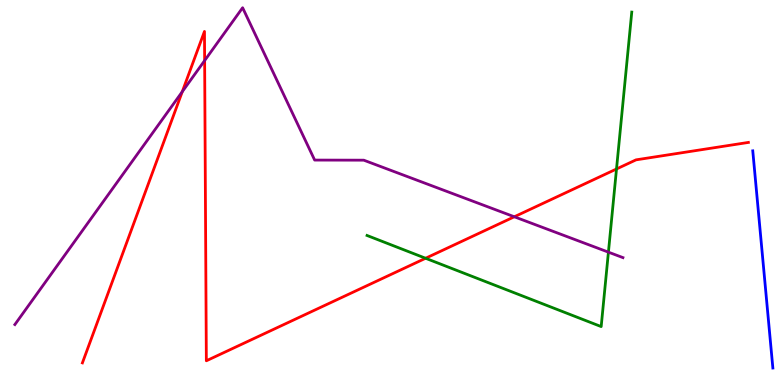[{'lines': ['blue', 'red'], 'intersections': []}, {'lines': ['green', 'red'], 'intersections': [{'x': 5.49, 'y': 3.29}, {'x': 7.95, 'y': 5.61}]}, {'lines': ['purple', 'red'], 'intersections': [{'x': 2.35, 'y': 7.62}, {'x': 2.64, 'y': 8.43}, {'x': 6.64, 'y': 4.37}]}, {'lines': ['blue', 'green'], 'intersections': []}, {'lines': ['blue', 'purple'], 'intersections': []}, {'lines': ['green', 'purple'], 'intersections': [{'x': 7.85, 'y': 3.45}]}]